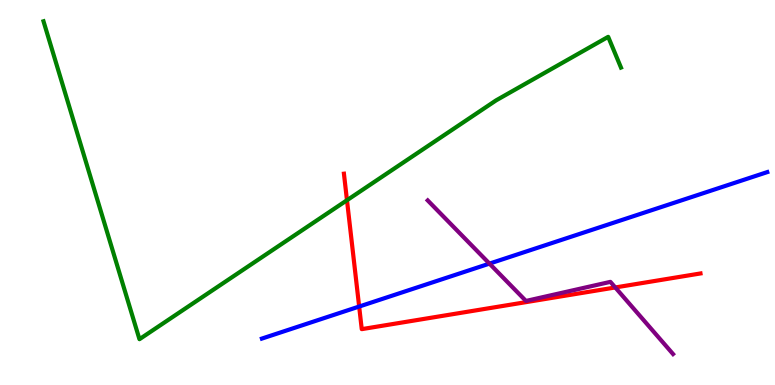[{'lines': ['blue', 'red'], 'intersections': [{'x': 4.63, 'y': 2.04}]}, {'lines': ['green', 'red'], 'intersections': [{'x': 4.48, 'y': 4.8}]}, {'lines': ['purple', 'red'], 'intersections': [{'x': 7.94, 'y': 2.53}]}, {'lines': ['blue', 'green'], 'intersections': []}, {'lines': ['blue', 'purple'], 'intersections': [{'x': 6.32, 'y': 3.15}]}, {'lines': ['green', 'purple'], 'intersections': []}]